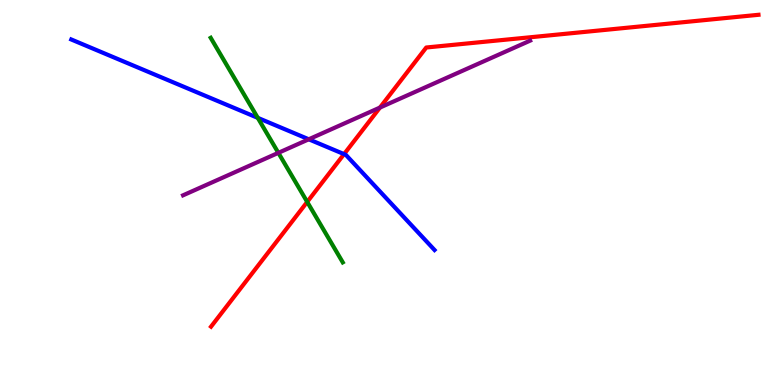[{'lines': ['blue', 'red'], 'intersections': [{'x': 4.44, 'y': 6.0}]}, {'lines': ['green', 'red'], 'intersections': [{'x': 3.96, 'y': 4.76}]}, {'lines': ['purple', 'red'], 'intersections': [{'x': 4.9, 'y': 7.21}]}, {'lines': ['blue', 'green'], 'intersections': [{'x': 3.33, 'y': 6.94}]}, {'lines': ['blue', 'purple'], 'intersections': [{'x': 3.98, 'y': 6.38}]}, {'lines': ['green', 'purple'], 'intersections': [{'x': 3.59, 'y': 6.03}]}]